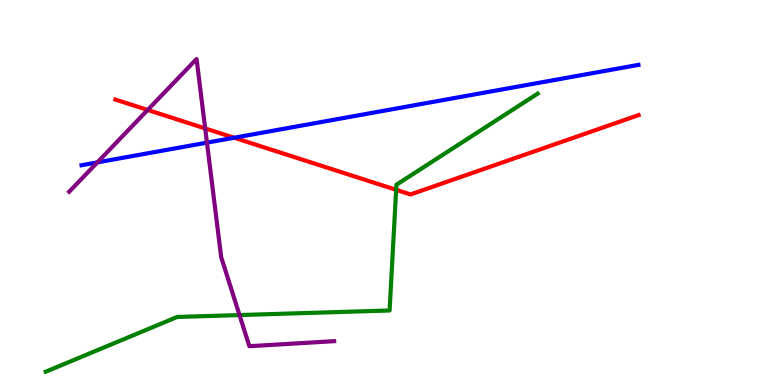[{'lines': ['blue', 'red'], 'intersections': [{'x': 3.02, 'y': 6.42}]}, {'lines': ['green', 'red'], 'intersections': [{'x': 5.11, 'y': 5.07}]}, {'lines': ['purple', 'red'], 'intersections': [{'x': 1.91, 'y': 7.14}, {'x': 2.65, 'y': 6.66}]}, {'lines': ['blue', 'green'], 'intersections': []}, {'lines': ['blue', 'purple'], 'intersections': [{'x': 1.26, 'y': 5.78}, {'x': 2.67, 'y': 6.3}]}, {'lines': ['green', 'purple'], 'intersections': [{'x': 3.09, 'y': 1.82}]}]